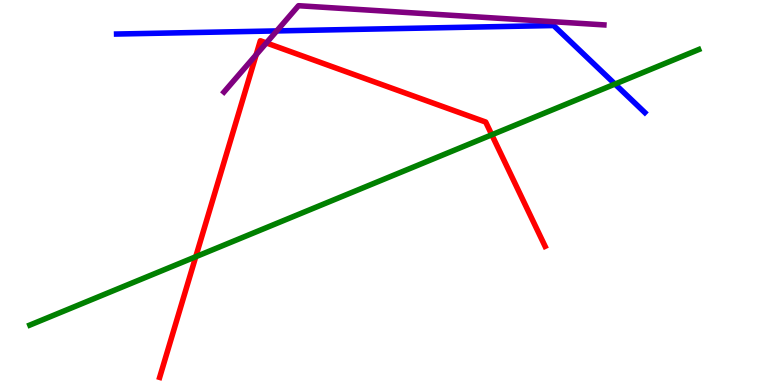[{'lines': ['blue', 'red'], 'intersections': []}, {'lines': ['green', 'red'], 'intersections': [{'x': 2.53, 'y': 3.33}, {'x': 6.35, 'y': 6.5}]}, {'lines': ['purple', 'red'], 'intersections': [{'x': 3.31, 'y': 8.58}, {'x': 3.44, 'y': 8.88}]}, {'lines': ['blue', 'green'], 'intersections': [{'x': 7.94, 'y': 7.82}]}, {'lines': ['blue', 'purple'], 'intersections': [{'x': 3.57, 'y': 9.2}]}, {'lines': ['green', 'purple'], 'intersections': []}]